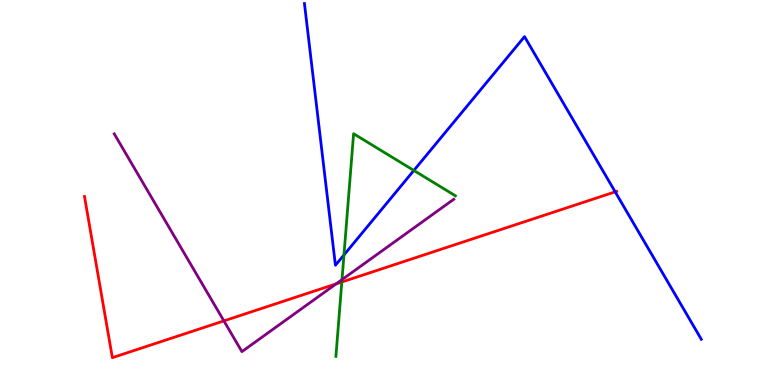[{'lines': ['blue', 'red'], 'intersections': [{'x': 7.94, 'y': 5.02}]}, {'lines': ['green', 'red'], 'intersections': [{'x': 4.41, 'y': 2.68}]}, {'lines': ['purple', 'red'], 'intersections': [{'x': 2.89, 'y': 1.67}, {'x': 4.34, 'y': 2.63}]}, {'lines': ['blue', 'green'], 'intersections': [{'x': 4.44, 'y': 3.38}, {'x': 5.34, 'y': 5.57}]}, {'lines': ['blue', 'purple'], 'intersections': []}, {'lines': ['green', 'purple'], 'intersections': [{'x': 4.41, 'y': 2.74}]}]